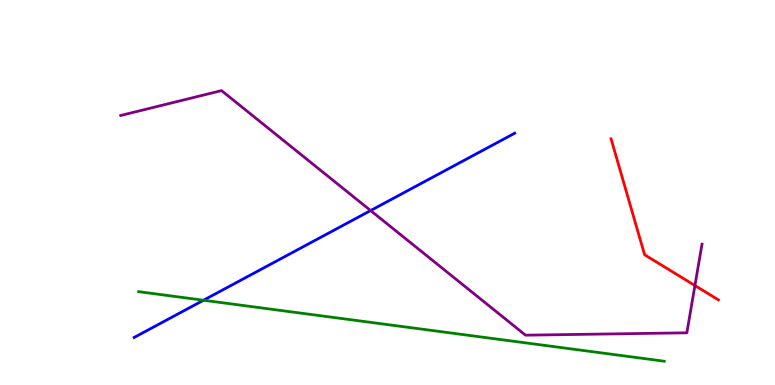[{'lines': ['blue', 'red'], 'intersections': []}, {'lines': ['green', 'red'], 'intersections': []}, {'lines': ['purple', 'red'], 'intersections': [{'x': 8.97, 'y': 2.58}]}, {'lines': ['blue', 'green'], 'intersections': [{'x': 2.63, 'y': 2.2}]}, {'lines': ['blue', 'purple'], 'intersections': [{'x': 4.78, 'y': 4.53}]}, {'lines': ['green', 'purple'], 'intersections': []}]